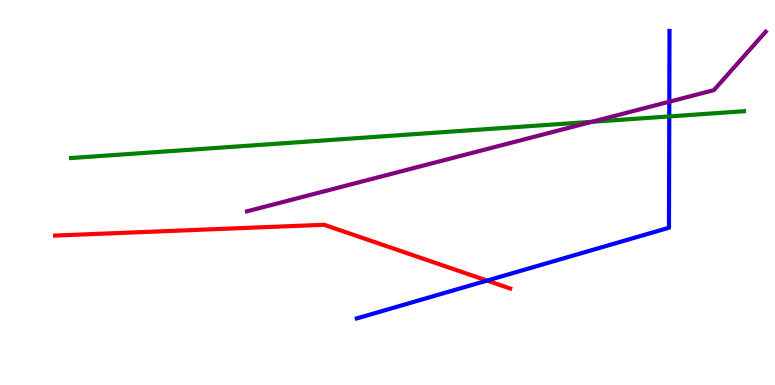[{'lines': ['blue', 'red'], 'intersections': [{'x': 6.28, 'y': 2.71}]}, {'lines': ['green', 'red'], 'intersections': []}, {'lines': ['purple', 'red'], 'intersections': []}, {'lines': ['blue', 'green'], 'intersections': [{'x': 8.64, 'y': 6.98}]}, {'lines': ['blue', 'purple'], 'intersections': [{'x': 8.64, 'y': 7.36}]}, {'lines': ['green', 'purple'], 'intersections': [{'x': 7.64, 'y': 6.84}]}]